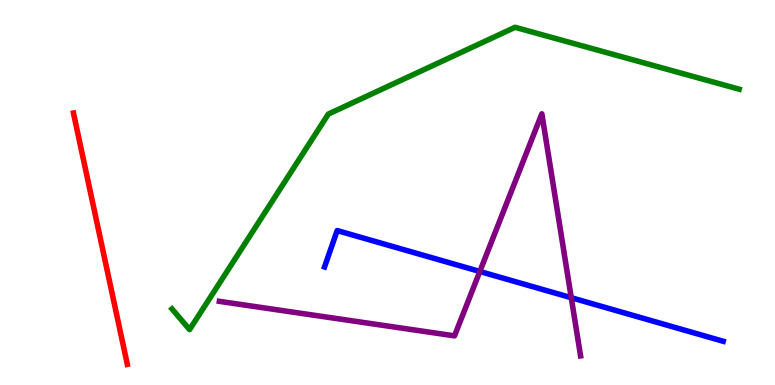[{'lines': ['blue', 'red'], 'intersections': []}, {'lines': ['green', 'red'], 'intersections': []}, {'lines': ['purple', 'red'], 'intersections': []}, {'lines': ['blue', 'green'], 'intersections': []}, {'lines': ['blue', 'purple'], 'intersections': [{'x': 6.19, 'y': 2.95}, {'x': 7.37, 'y': 2.27}]}, {'lines': ['green', 'purple'], 'intersections': []}]